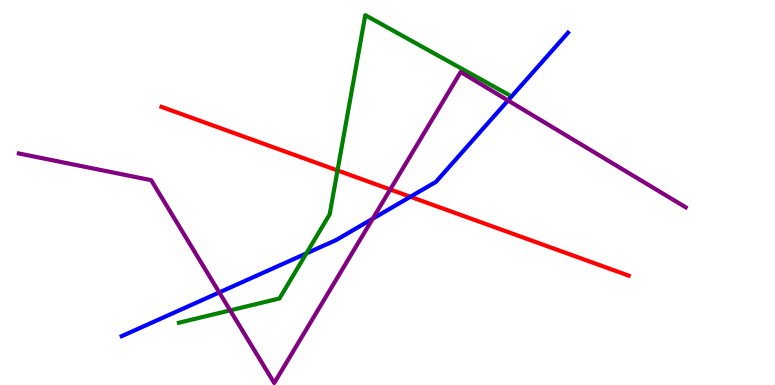[{'lines': ['blue', 'red'], 'intersections': [{'x': 5.3, 'y': 4.89}]}, {'lines': ['green', 'red'], 'intersections': [{'x': 4.36, 'y': 5.57}]}, {'lines': ['purple', 'red'], 'intersections': [{'x': 5.04, 'y': 5.08}]}, {'lines': ['blue', 'green'], 'intersections': [{'x': 3.95, 'y': 3.42}]}, {'lines': ['blue', 'purple'], 'intersections': [{'x': 2.83, 'y': 2.4}, {'x': 4.81, 'y': 4.32}, {'x': 6.55, 'y': 7.39}]}, {'lines': ['green', 'purple'], 'intersections': [{'x': 2.97, 'y': 1.94}]}]